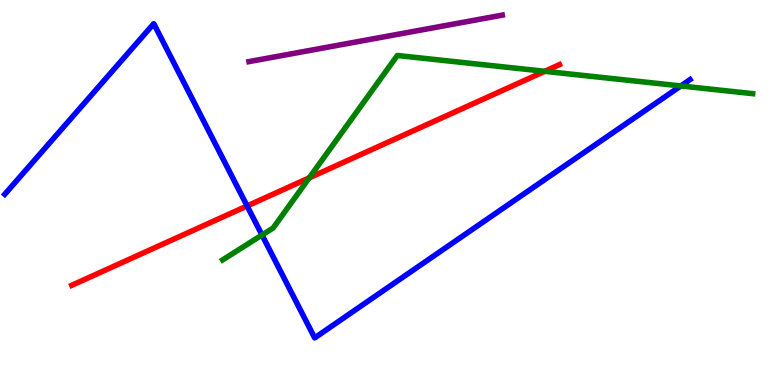[{'lines': ['blue', 'red'], 'intersections': [{'x': 3.19, 'y': 4.65}]}, {'lines': ['green', 'red'], 'intersections': [{'x': 3.99, 'y': 5.38}, {'x': 7.03, 'y': 8.15}]}, {'lines': ['purple', 'red'], 'intersections': []}, {'lines': ['blue', 'green'], 'intersections': [{'x': 3.38, 'y': 3.9}, {'x': 8.79, 'y': 7.77}]}, {'lines': ['blue', 'purple'], 'intersections': []}, {'lines': ['green', 'purple'], 'intersections': []}]